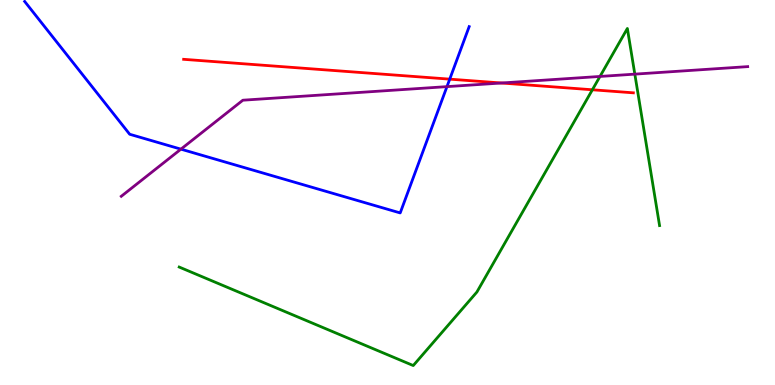[{'lines': ['blue', 'red'], 'intersections': [{'x': 5.8, 'y': 7.94}]}, {'lines': ['green', 'red'], 'intersections': [{'x': 7.64, 'y': 7.67}]}, {'lines': ['purple', 'red'], 'intersections': [{'x': 6.47, 'y': 7.84}]}, {'lines': ['blue', 'green'], 'intersections': []}, {'lines': ['blue', 'purple'], 'intersections': [{'x': 2.33, 'y': 6.13}, {'x': 5.77, 'y': 7.75}]}, {'lines': ['green', 'purple'], 'intersections': [{'x': 7.74, 'y': 8.01}, {'x': 8.19, 'y': 8.07}]}]